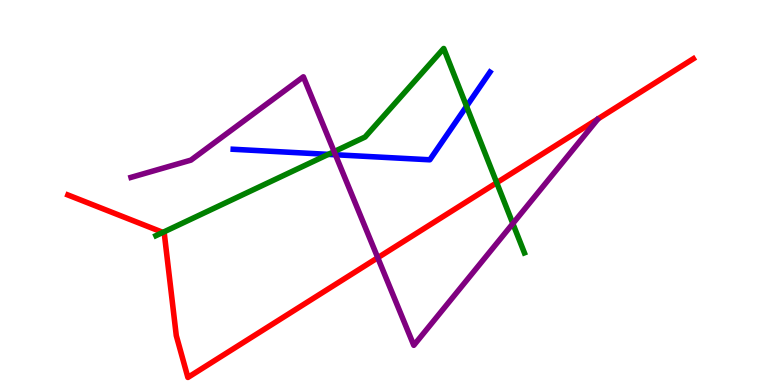[{'lines': ['blue', 'red'], 'intersections': []}, {'lines': ['green', 'red'], 'intersections': [{'x': 2.1, 'y': 3.96}, {'x': 6.41, 'y': 5.25}]}, {'lines': ['purple', 'red'], 'intersections': [{'x': 4.87, 'y': 3.31}]}, {'lines': ['blue', 'green'], 'intersections': [{'x': 4.24, 'y': 5.99}, {'x': 6.02, 'y': 7.24}]}, {'lines': ['blue', 'purple'], 'intersections': [{'x': 4.33, 'y': 5.98}]}, {'lines': ['green', 'purple'], 'intersections': [{'x': 4.31, 'y': 6.06}, {'x': 6.62, 'y': 4.19}]}]